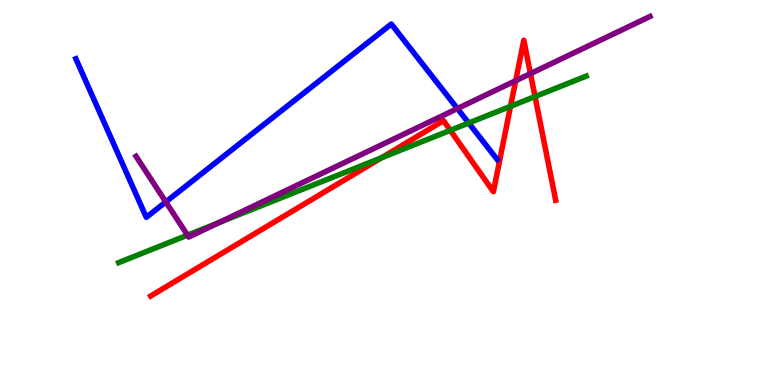[{'lines': ['blue', 'red'], 'intersections': []}, {'lines': ['green', 'red'], 'intersections': [{'x': 4.92, 'y': 5.9}, {'x': 5.81, 'y': 6.61}, {'x': 6.59, 'y': 7.24}, {'x': 6.9, 'y': 7.49}]}, {'lines': ['purple', 'red'], 'intersections': [{'x': 6.65, 'y': 7.9}, {'x': 6.84, 'y': 8.09}]}, {'lines': ['blue', 'green'], 'intersections': [{'x': 6.05, 'y': 6.8}]}, {'lines': ['blue', 'purple'], 'intersections': [{'x': 2.14, 'y': 4.76}, {'x': 5.9, 'y': 7.18}]}, {'lines': ['green', 'purple'], 'intersections': [{'x': 2.42, 'y': 3.89}, {'x': 2.82, 'y': 4.22}]}]